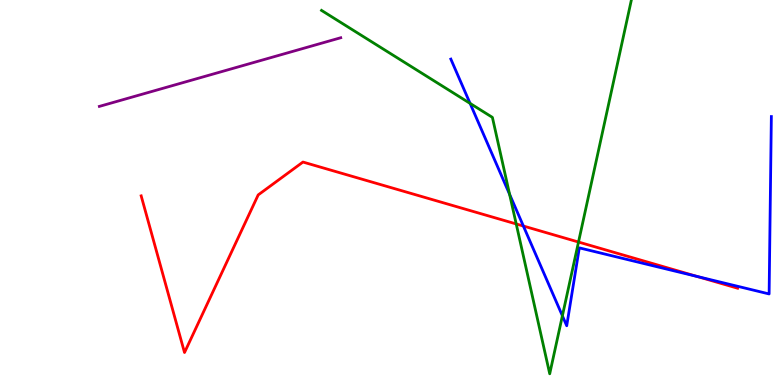[{'lines': ['blue', 'red'], 'intersections': [{'x': 6.75, 'y': 4.13}, {'x': 9.0, 'y': 2.82}]}, {'lines': ['green', 'red'], 'intersections': [{'x': 6.66, 'y': 4.18}, {'x': 7.46, 'y': 3.71}]}, {'lines': ['purple', 'red'], 'intersections': []}, {'lines': ['blue', 'green'], 'intersections': [{'x': 6.07, 'y': 7.31}, {'x': 6.58, 'y': 4.95}, {'x': 7.26, 'y': 1.8}]}, {'lines': ['blue', 'purple'], 'intersections': []}, {'lines': ['green', 'purple'], 'intersections': []}]